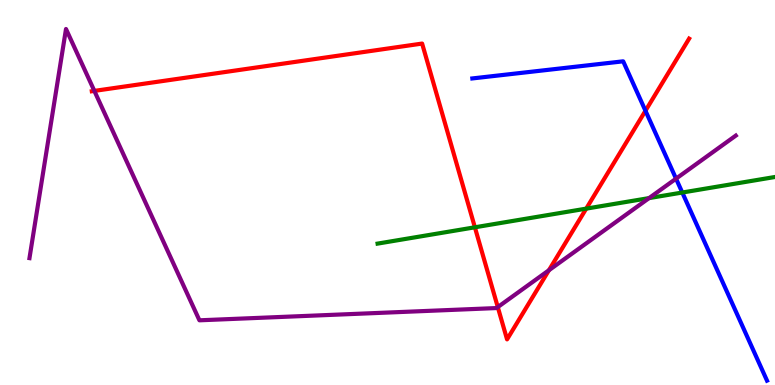[{'lines': ['blue', 'red'], 'intersections': [{'x': 8.33, 'y': 7.12}]}, {'lines': ['green', 'red'], 'intersections': [{'x': 6.13, 'y': 4.1}, {'x': 7.56, 'y': 4.58}]}, {'lines': ['purple', 'red'], 'intersections': [{'x': 1.22, 'y': 7.64}, {'x': 6.42, 'y': 2.02}, {'x': 7.08, 'y': 2.98}]}, {'lines': ['blue', 'green'], 'intersections': [{'x': 8.8, 'y': 5.0}]}, {'lines': ['blue', 'purple'], 'intersections': [{'x': 8.72, 'y': 5.36}]}, {'lines': ['green', 'purple'], 'intersections': [{'x': 8.37, 'y': 4.85}]}]